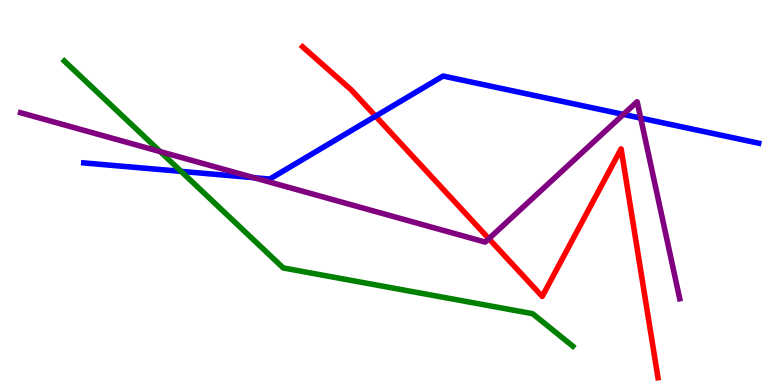[{'lines': ['blue', 'red'], 'intersections': [{'x': 4.85, 'y': 6.98}]}, {'lines': ['green', 'red'], 'intersections': []}, {'lines': ['purple', 'red'], 'intersections': [{'x': 6.31, 'y': 3.8}]}, {'lines': ['blue', 'green'], 'intersections': [{'x': 2.34, 'y': 5.55}]}, {'lines': ['blue', 'purple'], 'intersections': [{'x': 3.28, 'y': 5.38}, {'x': 8.04, 'y': 7.03}, {'x': 8.27, 'y': 6.93}]}, {'lines': ['green', 'purple'], 'intersections': [{'x': 2.07, 'y': 6.06}]}]